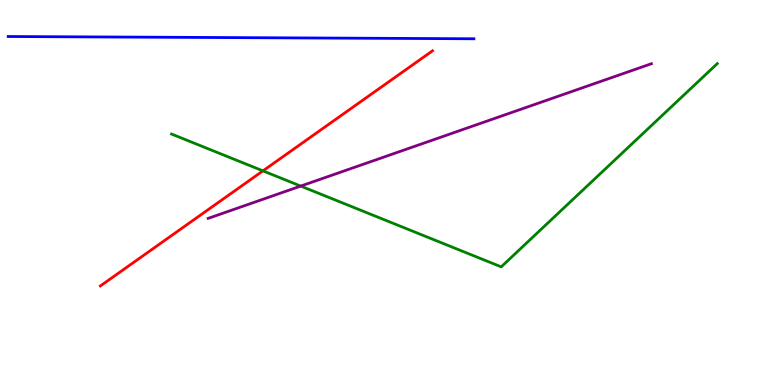[{'lines': ['blue', 'red'], 'intersections': []}, {'lines': ['green', 'red'], 'intersections': [{'x': 3.39, 'y': 5.56}]}, {'lines': ['purple', 'red'], 'intersections': []}, {'lines': ['blue', 'green'], 'intersections': []}, {'lines': ['blue', 'purple'], 'intersections': []}, {'lines': ['green', 'purple'], 'intersections': [{'x': 3.88, 'y': 5.17}]}]